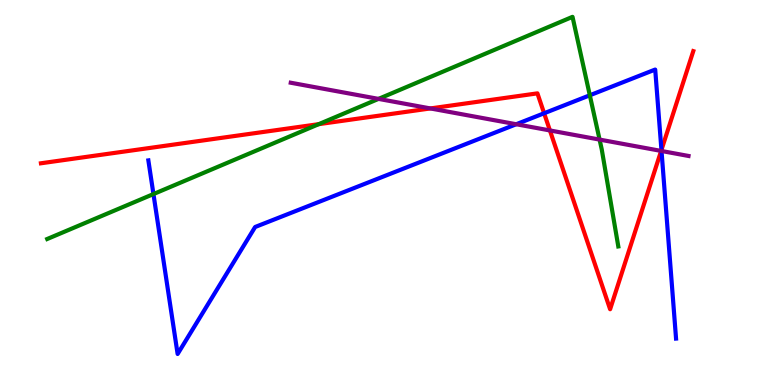[{'lines': ['blue', 'red'], 'intersections': [{'x': 7.02, 'y': 7.06}, {'x': 8.53, 'y': 6.1}]}, {'lines': ['green', 'red'], 'intersections': [{'x': 4.11, 'y': 6.78}]}, {'lines': ['purple', 'red'], 'intersections': [{'x': 5.55, 'y': 7.18}, {'x': 7.1, 'y': 6.61}, {'x': 8.53, 'y': 6.08}]}, {'lines': ['blue', 'green'], 'intersections': [{'x': 1.98, 'y': 4.96}, {'x': 7.61, 'y': 7.53}]}, {'lines': ['blue', 'purple'], 'intersections': [{'x': 6.66, 'y': 6.77}, {'x': 8.54, 'y': 6.08}]}, {'lines': ['green', 'purple'], 'intersections': [{'x': 4.88, 'y': 7.43}, {'x': 7.74, 'y': 6.37}]}]